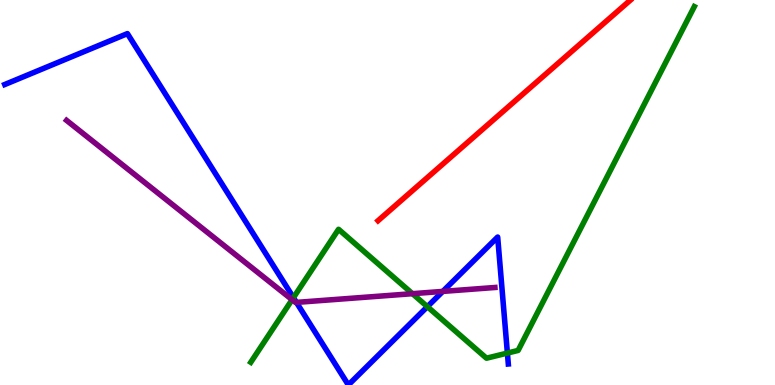[{'lines': ['blue', 'red'], 'intersections': []}, {'lines': ['green', 'red'], 'intersections': []}, {'lines': ['purple', 'red'], 'intersections': []}, {'lines': ['blue', 'green'], 'intersections': [{'x': 3.79, 'y': 2.27}, {'x': 5.51, 'y': 2.03}, {'x': 6.55, 'y': 0.829}]}, {'lines': ['blue', 'purple'], 'intersections': [{'x': 3.82, 'y': 2.15}, {'x': 5.71, 'y': 2.43}]}, {'lines': ['green', 'purple'], 'intersections': [{'x': 3.77, 'y': 2.22}, {'x': 5.32, 'y': 2.37}]}]